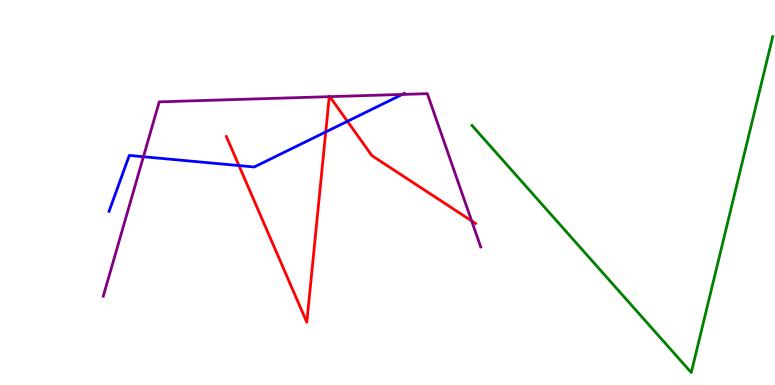[{'lines': ['blue', 'red'], 'intersections': [{'x': 3.08, 'y': 5.7}, {'x': 4.2, 'y': 6.57}, {'x': 4.48, 'y': 6.85}]}, {'lines': ['green', 'red'], 'intersections': []}, {'lines': ['purple', 'red'], 'intersections': [{'x': 4.25, 'y': 7.49}, {'x': 4.26, 'y': 7.49}, {'x': 6.09, 'y': 4.26}]}, {'lines': ['blue', 'green'], 'intersections': []}, {'lines': ['blue', 'purple'], 'intersections': [{'x': 1.85, 'y': 5.93}, {'x': 5.19, 'y': 7.55}]}, {'lines': ['green', 'purple'], 'intersections': []}]